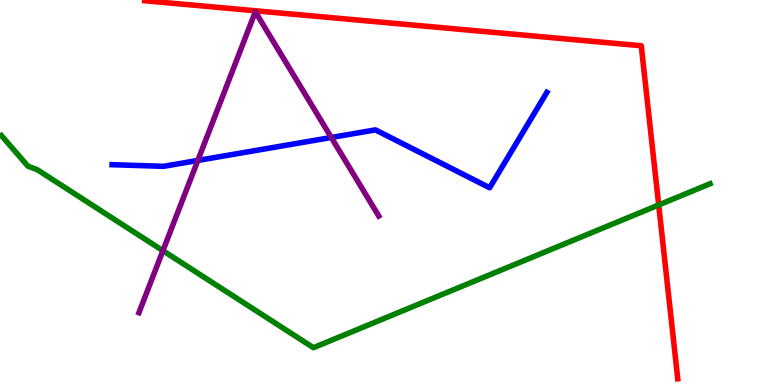[{'lines': ['blue', 'red'], 'intersections': []}, {'lines': ['green', 'red'], 'intersections': [{'x': 8.5, 'y': 4.68}]}, {'lines': ['purple', 'red'], 'intersections': []}, {'lines': ['blue', 'green'], 'intersections': []}, {'lines': ['blue', 'purple'], 'intersections': [{'x': 2.55, 'y': 5.83}, {'x': 4.27, 'y': 6.43}]}, {'lines': ['green', 'purple'], 'intersections': [{'x': 2.1, 'y': 3.49}]}]